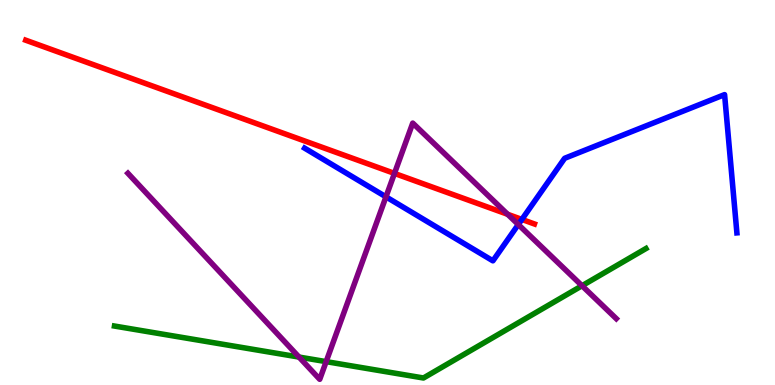[{'lines': ['blue', 'red'], 'intersections': [{'x': 6.73, 'y': 4.3}]}, {'lines': ['green', 'red'], 'intersections': []}, {'lines': ['purple', 'red'], 'intersections': [{'x': 5.09, 'y': 5.5}, {'x': 6.55, 'y': 4.43}]}, {'lines': ['blue', 'green'], 'intersections': []}, {'lines': ['blue', 'purple'], 'intersections': [{'x': 4.98, 'y': 4.89}, {'x': 6.69, 'y': 4.17}]}, {'lines': ['green', 'purple'], 'intersections': [{'x': 3.86, 'y': 0.725}, {'x': 4.21, 'y': 0.607}, {'x': 7.51, 'y': 2.58}]}]